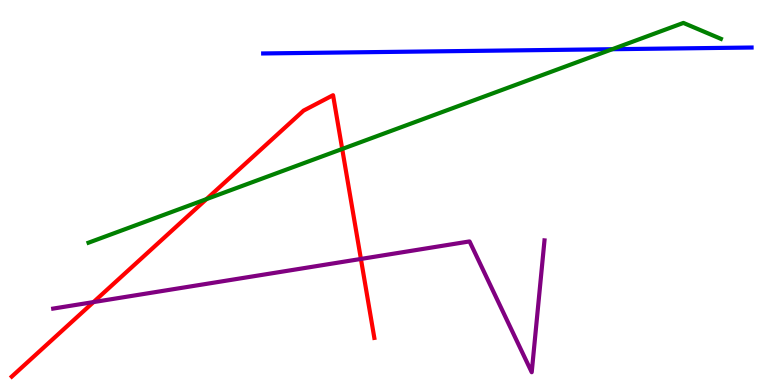[{'lines': ['blue', 'red'], 'intersections': []}, {'lines': ['green', 'red'], 'intersections': [{'x': 2.66, 'y': 4.83}, {'x': 4.42, 'y': 6.13}]}, {'lines': ['purple', 'red'], 'intersections': [{'x': 1.21, 'y': 2.15}, {'x': 4.66, 'y': 3.27}]}, {'lines': ['blue', 'green'], 'intersections': [{'x': 7.9, 'y': 8.72}]}, {'lines': ['blue', 'purple'], 'intersections': []}, {'lines': ['green', 'purple'], 'intersections': []}]